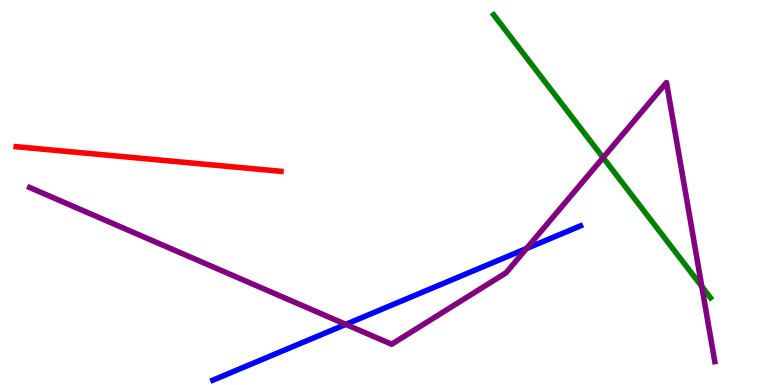[{'lines': ['blue', 'red'], 'intersections': []}, {'lines': ['green', 'red'], 'intersections': []}, {'lines': ['purple', 'red'], 'intersections': []}, {'lines': ['blue', 'green'], 'intersections': []}, {'lines': ['blue', 'purple'], 'intersections': [{'x': 4.46, 'y': 1.57}, {'x': 6.79, 'y': 3.55}]}, {'lines': ['green', 'purple'], 'intersections': [{'x': 7.78, 'y': 5.91}, {'x': 9.06, 'y': 2.56}]}]